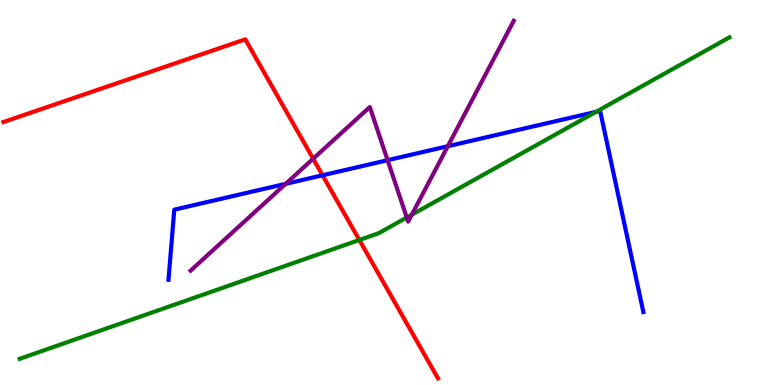[{'lines': ['blue', 'red'], 'intersections': [{'x': 4.16, 'y': 5.45}]}, {'lines': ['green', 'red'], 'intersections': [{'x': 4.64, 'y': 3.77}]}, {'lines': ['purple', 'red'], 'intersections': [{'x': 4.04, 'y': 5.88}]}, {'lines': ['blue', 'green'], 'intersections': [{'x': 7.69, 'y': 7.09}]}, {'lines': ['blue', 'purple'], 'intersections': [{'x': 3.69, 'y': 5.22}, {'x': 5.0, 'y': 5.84}, {'x': 5.78, 'y': 6.2}]}, {'lines': ['green', 'purple'], 'intersections': [{'x': 5.25, 'y': 4.35}, {'x': 5.31, 'y': 4.42}]}]